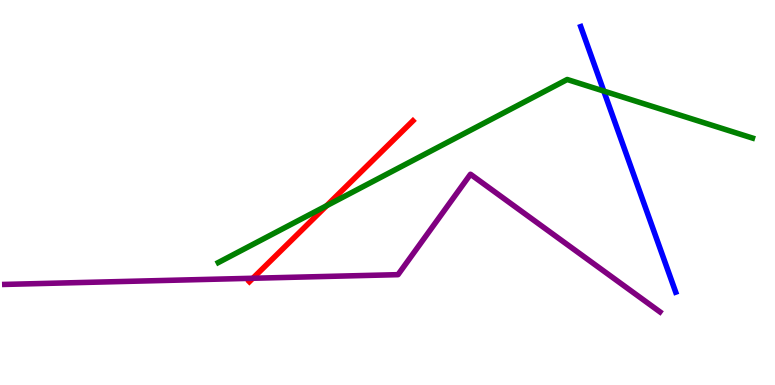[{'lines': ['blue', 'red'], 'intersections': []}, {'lines': ['green', 'red'], 'intersections': [{'x': 4.21, 'y': 4.66}]}, {'lines': ['purple', 'red'], 'intersections': [{'x': 3.26, 'y': 2.77}]}, {'lines': ['blue', 'green'], 'intersections': [{'x': 7.79, 'y': 7.63}]}, {'lines': ['blue', 'purple'], 'intersections': []}, {'lines': ['green', 'purple'], 'intersections': []}]